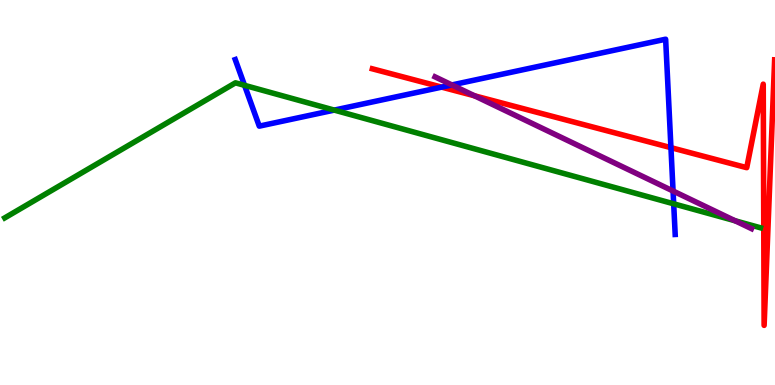[{'lines': ['blue', 'red'], 'intersections': [{'x': 5.7, 'y': 7.74}, {'x': 8.66, 'y': 6.16}]}, {'lines': ['green', 'red'], 'intersections': []}, {'lines': ['purple', 'red'], 'intersections': [{'x': 6.12, 'y': 7.51}]}, {'lines': ['blue', 'green'], 'intersections': [{'x': 3.16, 'y': 7.78}, {'x': 4.31, 'y': 7.14}, {'x': 8.69, 'y': 4.71}]}, {'lines': ['blue', 'purple'], 'intersections': [{'x': 5.83, 'y': 7.79}, {'x': 8.68, 'y': 5.04}]}, {'lines': ['green', 'purple'], 'intersections': [{'x': 9.49, 'y': 4.27}]}]